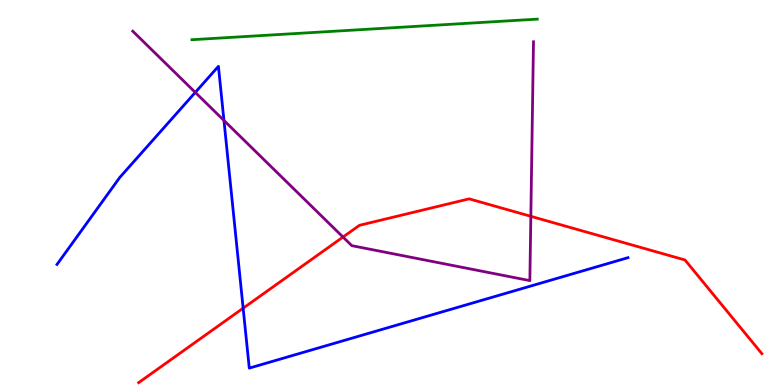[{'lines': ['blue', 'red'], 'intersections': [{'x': 3.14, 'y': 1.99}]}, {'lines': ['green', 'red'], 'intersections': []}, {'lines': ['purple', 'red'], 'intersections': [{'x': 4.43, 'y': 3.84}, {'x': 6.85, 'y': 4.38}]}, {'lines': ['blue', 'green'], 'intersections': []}, {'lines': ['blue', 'purple'], 'intersections': [{'x': 2.52, 'y': 7.6}, {'x': 2.89, 'y': 6.87}]}, {'lines': ['green', 'purple'], 'intersections': []}]